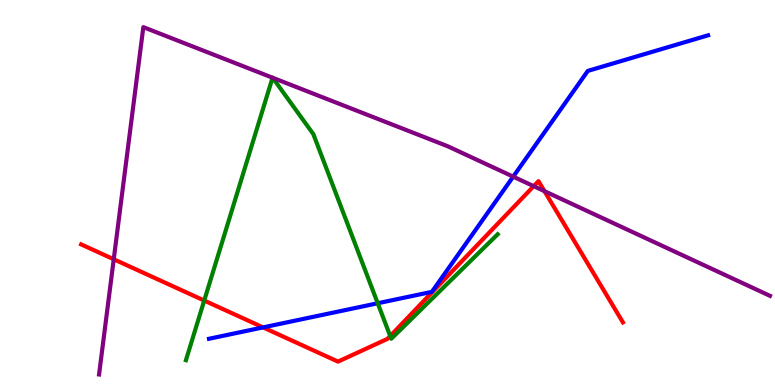[{'lines': ['blue', 'red'], 'intersections': [{'x': 3.39, 'y': 1.5}]}, {'lines': ['green', 'red'], 'intersections': [{'x': 2.64, 'y': 2.19}, {'x': 5.04, 'y': 1.27}]}, {'lines': ['purple', 'red'], 'intersections': [{'x': 1.47, 'y': 3.27}, {'x': 6.89, 'y': 5.16}, {'x': 7.03, 'y': 5.03}]}, {'lines': ['blue', 'green'], 'intersections': [{'x': 4.87, 'y': 2.12}]}, {'lines': ['blue', 'purple'], 'intersections': [{'x': 6.62, 'y': 5.41}]}, {'lines': ['green', 'purple'], 'intersections': [{'x': 3.52, 'y': 7.98}, {'x': 3.52, 'y': 7.98}]}]